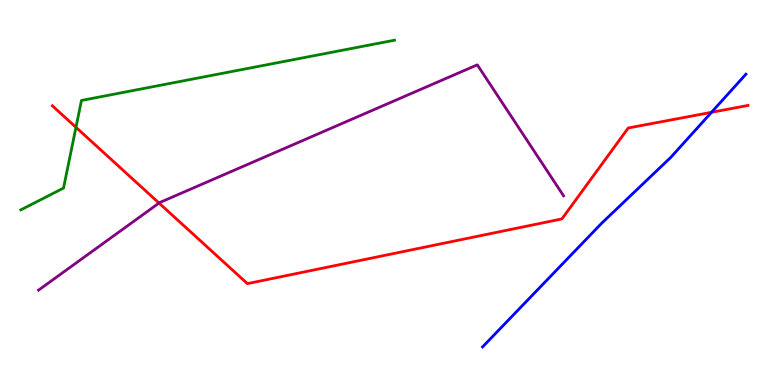[{'lines': ['blue', 'red'], 'intersections': [{'x': 9.18, 'y': 7.08}]}, {'lines': ['green', 'red'], 'intersections': [{'x': 0.98, 'y': 6.69}]}, {'lines': ['purple', 'red'], 'intersections': [{'x': 2.05, 'y': 4.73}]}, {'lines': ['blue', 'green'], 'intersections': []}, {'lines': ['blue', 'purple'], 'intersections': []}, {'lines': ['green', 'purple'], 'intersections': []}]